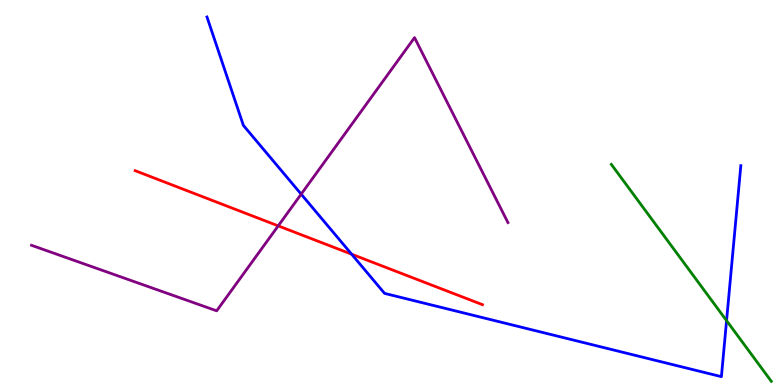[{'lines': ['blue', 'red'], 'intersections': [{'x': 4.54, 'y': 3.4}]}, {'lines': ['green', 'red'], 'intersections': []}, {'lines': ['purple', 'red'], 'intersections': [{'x': 3.59, 'y': 4.13}]}, {'lines': ['blue', 'green'], 'intersections': [{'x': 9.37, 'y': 1.67}]}, {'lines': ['blue', 'purple'], 'intersections': [{'x': 3.89, 'y': 4.96}]}, {'lines': ['green', 'purple'], 'intersections': []}]